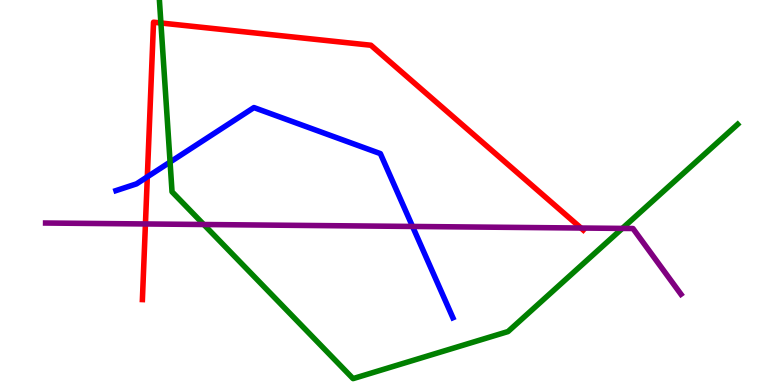[{'lines': ['blue', 'red'], 'intersections': [{'x': 1.9, 'y': 5.41}]}, {'lines': ['green', 'red'], 'intersections': [{'x': 2.08, 'y': 9.4}]}, {'lines': ['purple', 'red'], 'intersections': [{'x': 1.88, 'y': 4.18}, {'x': 7.5, 'y': 4.08}]}, {'lines': ['blue', 'green'], 'intersections': [{'x': 2.19, 'y': 5.79}]}, {'lines': ['blue', 'purple'], 'intersections': [{'x': 5.32, 'y': 4.12}]}, {'lines': ['green', 'purple'], 'intersections': [{'x': 2.63, 'y': 4.17}, {'x': 8.03, 'y': 4.07}]}]